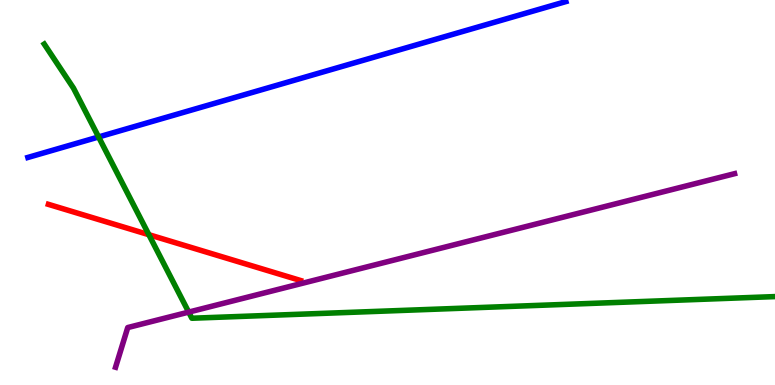[{'lines': ['blue', 'red'], 'intersections': []}, {'lines': ['green', 'red'], 'intersections': [{'x': 1.92, 'y': 3.9}]}, {'lines': ['purple', 'red'], 'intersections': []}, {'lines': ['blue', 'green'], 'intersections': [{'x': 1.27, 'y': 6.44}]}, {'lines': ['blue', 'purple'], 'intersections': []}, {'lines': ['green', 'purple'], 'intersections': [{'x': 2.43, 'y': 1.89}]}]